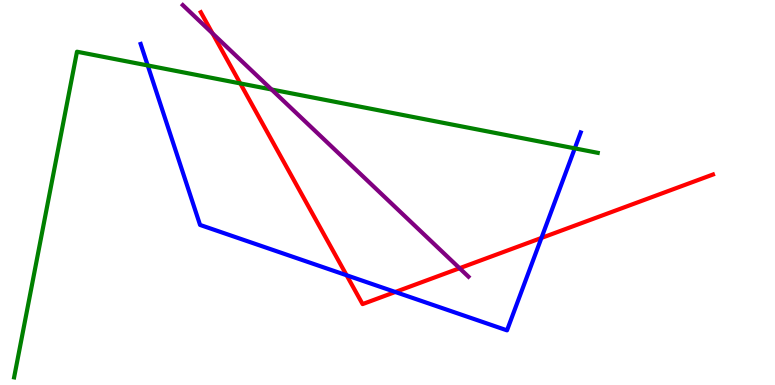[{'lines': ['blue', 'red'], 'intersections': [{'x': 4.47, 'y': 2.85}, {'x': 5.1, 'y': 2.42}, {'x': 6.99, 'y': 3.82}]}, {'lines': ['green', 'red'], 'intersections': [{'x': 3.1, 'y': 7.83}]}, {'lines': ['purple', 'red'], 'intersections': [{'x': 2.74, 'y': 9.13}, {'x': 5.93, 'y': 3.03}]}, {'lines': ['blue', 'green'], 'intersections': [{'x': 1.91, 'y': 8.3}, {'x': 7.42, 'y': 6.15}]}, {'lines': ['blue', 'purple'], 'intersections': []}, {'lines': ['green', 'purple'], 'intersections': [{'x': 3.5, 'y': 7.68}]}]